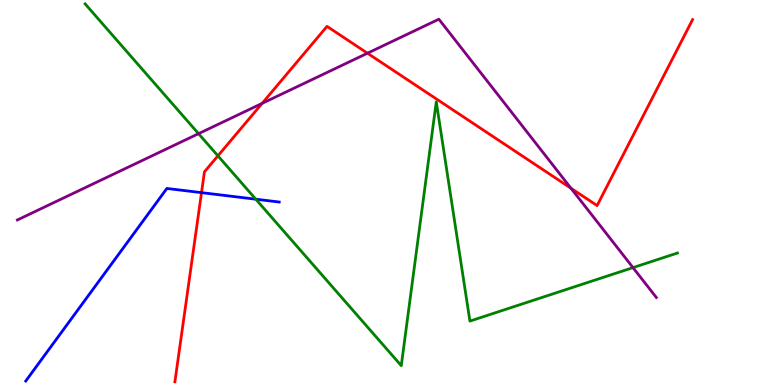[{'lines': ['blue', 'red'], 'intersections': [{'x': 2.6, 'y': 5.0}]}, {'lines': ['green', 'red'], 'intersections': [{'x': 2.81, 'y': 5.95}]}, {'lines': ['purple', 'red'], 'intersections': [{'x': 3.38, 'y': 7.31}, {'x': 4.74, 'y': 8.62}, {'x': 7.37, 'y': 5.11}]}, {'lines': ['blue', 'green'], 'intersections': [{'x': 3.3, 'y': 4.83}]}, {'lines': ['blue', 'purple'], 'intersections': []}, {'lines': ['green', 'purple'], 'intersections': [{'x': 2.56, 'y': 6.53}, {'x': 8.17, 'y': 3.05}]}]